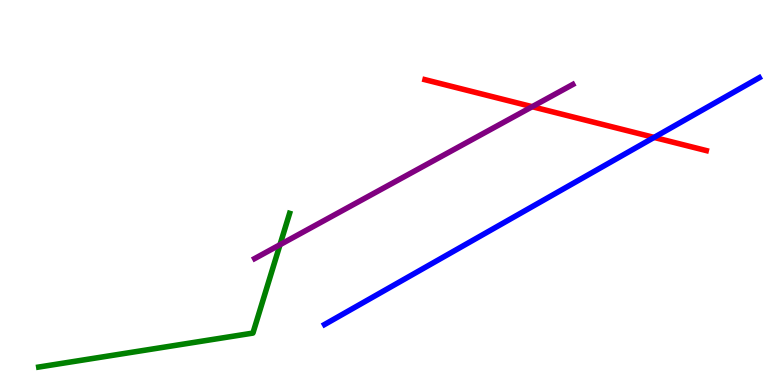[{'lines': ['blue', 'red'], 'intersections': [{'x': 8.44, 'y': 6.43}]}, {'lines': ['green', 'red'], 'intersections': []}, {'lines': ['purple', 'red'], 'intersections': [{'x': 6.87, 'y': 7.23}]}, {'lines': ['blue', 'green'], 'intersections': []}, {'lines': ['blue', 'purple'], 'intersections': []}, {'lines': ['green', 'purple'], 'intersections': [{'x': 3.61, 'y': 3.64}]}]